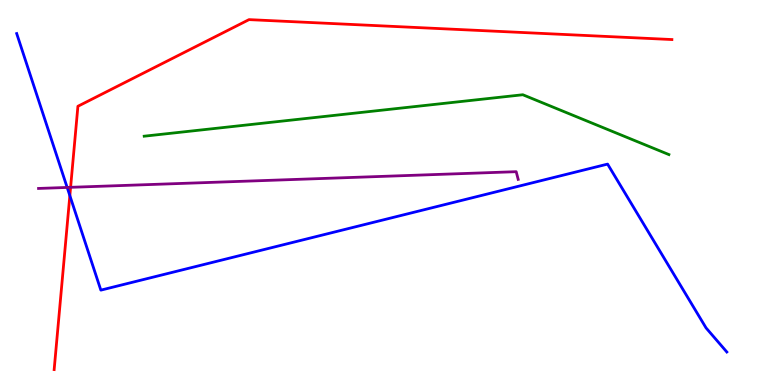[{'lines': ['blue', 'red'], 'intersections': [{'x': 0.901, 'y': 4.92}]}, {'lines': ['green', 'red'], 'intersections': []}, {'lines': ['purple', 'red'], 'intersections': [{'x': 0.911, 'y': 5.13}]}, {'lines': ['blue', 'green'], 'intersections': []}, {'lines': ['blue', 'purple'], 'intersections': [{'x': 0.867, 'y': 5.13}]}, {'lines': ['green', 'purple'], 'intersections': []}]